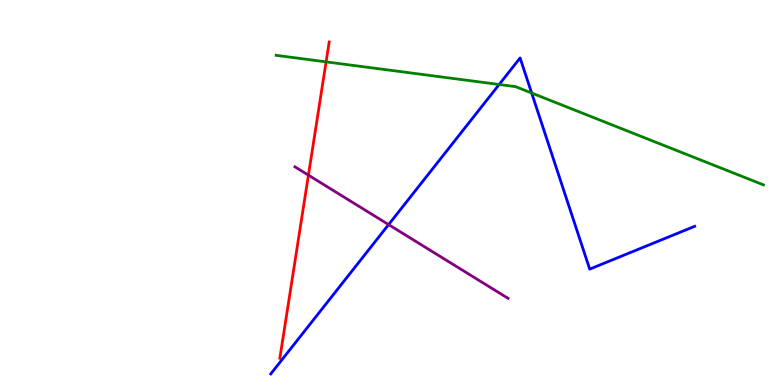[{'lines': ['blue', 'red'], 'intersections': []}, {'lines': ['green', 'red'], 'intersections': [{'x': 4.21, 'y': 8.39}]}, {'lines': ['purple', 'red'], 'intersections': [{'x': 3.98, 'y': 5.45}]}, {'lines': ['blue', 'green'], 'intersections': [{'x': 6.44, 'y': 7.81}, {'x': 6.86, 'y': 7.58}]}, {'lines': ['blue', 'purple'], 'intersections': [{'x': 5.01, 'y': 4.17}]}, {'lines': ['green', 'purple'], 'intersections': []}]